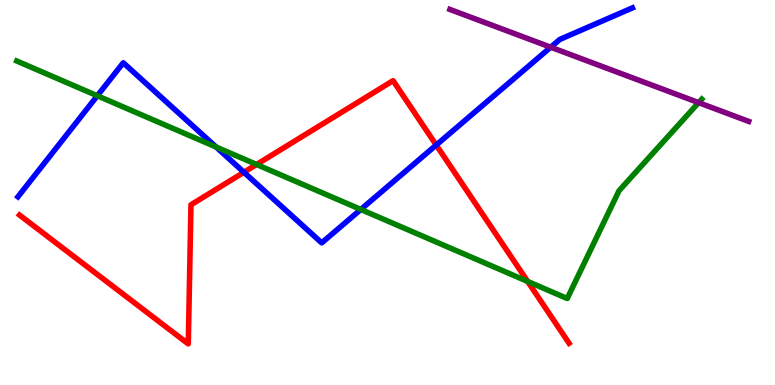[{'lines': ['blue', 'red'], 'intersections': [{'x': 3.15, 'y': 5.53}, {'x': 5.63, 'y': 6.23}]}, {'lines': ['green', 'red'], 'intersections': [{'x': 3.31, 'y': 5.73}, {'x': 6.81, 'y': 2.69}]}, {'lines': ['purple', 'red'], 'intersections': []}, {'lines': ['blue', 'green'], 'intersections': [{'x': 1.26, 'y': 7.51}, {'x': 2.79, 'y': 6.18}, {'x': 4.66, 'y': 4.56}]}, {'lines': ['blue', 'purple'], 'intersections': [{'x': 7.11, 'y': 8.77}]}, {'lines': ['green', 'purple'], 'intersections': [{'x': 9.01, 'y': 7.33}]}]